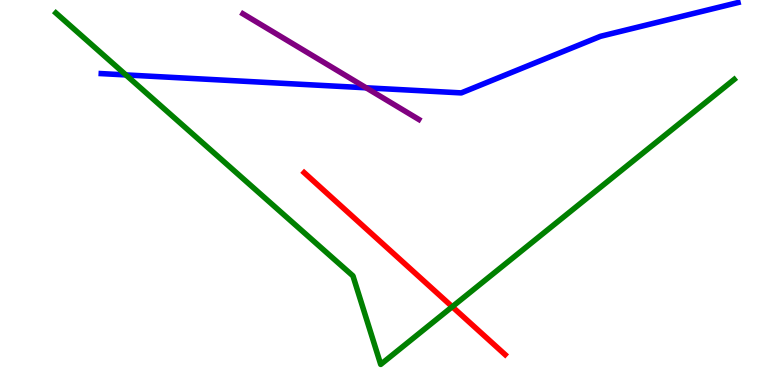[{'lines': ['blue', 'red'], 'intersections': []}, {'lines': ['green', 'red'], 'intersections': [{'x': 5.84, 'y': 2.03}]}, {'lines': ['purple', 'red'], 'intersections': []}, {'lines': ['blue', 'green'], 'intersections': [{'x': 1.62, 'y': 8.05}]}, {'lines': ['blue', 'purple'], 'intersections': [{'x': 4.72, 'y': 7.72}]}, {'lines': ['green', 'purple'], 'intersections': []}]